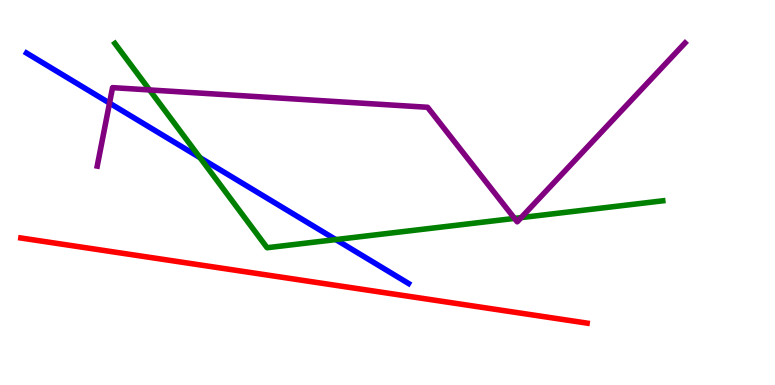[{'lines': ['blue', 'red'], 'intersections': []}, {'lines': ['green', 'red'], 'intersections': []}, {'lines': ['purple', 'red'], 'intersections': []}, {'lines': ['blue', 'green'], 'intersections': [{'x': 2.58, 'y': 5.9}, {'x': 4.33, 'y': 3.78}]}, {'lines': ['blue', 'purple'], 'intersections': [{'x': 1.41, 'y': 7.32}]}, {'lines': ['green', 'purple'], 'intersections': [{'x': 1.93, 'y': 7.66}, {'x': 6.64, 'y': 4.33}, {'x': 6.72, 'y': 4.35}]}]